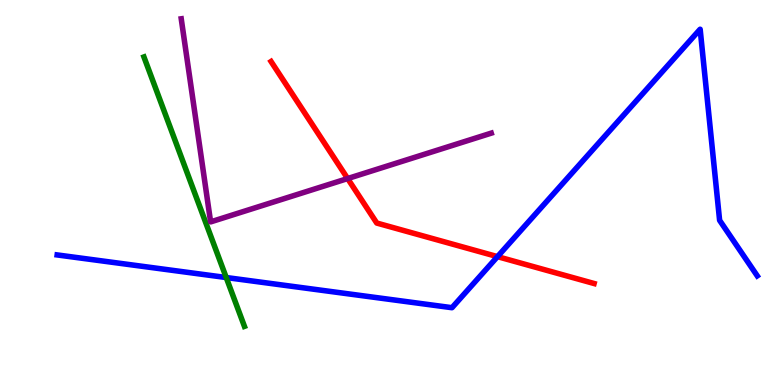[{'lines': ['blue', 'red'], 'intersections': [{'x': 6.42, 'y': 3.33}]}, {'lines': ['green', 'red'], 'intersections': []}, {'lines': ['purple', 'red'], 'intersections': [{'x': 4.49, 'y': 5.36}]}, {'lines': ['blue', 'green'], 'intersections': [{'x': 2.92, 'y': 2.79}]}, {'lines': ['blue', 'purple'], 'intersections': []}, {'lines': ['green', 'purple'], 'intersections': []}]